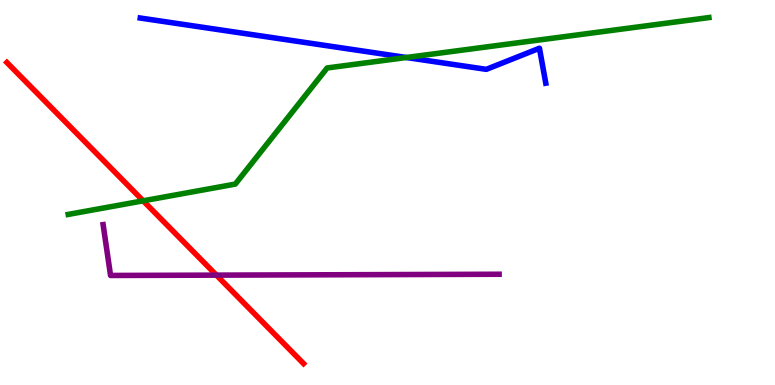[{'lines': ['blue', 'red'], 'intersections': []}, {'lines': ['green', 'red'], 'intersections': [{'x': 1.85, 'y': 4.78}]}, {'lines': ['purple', 'red'], 'intersections': [{'x': 2.79, 'y': 2.85}]}, {'lines': ['blue', 'green'], 'intersections': [{'x': 5.24, 'y': 8.51}]}, {'lines': ['blue', 'purple'], 'intersections': []}, {'lines': ['green', 'purple'], 'intersections': []}]